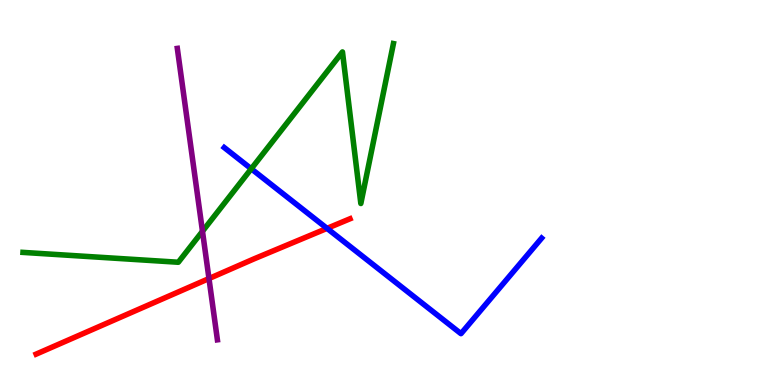[{'lines': ['blue', 'red'], 'intersections': [{'x': 4.22, 'y': 4.07}]}, {'lines': ['green', 'red'], 'intersections': []}, {'lines': ['purple', 'red'], 'intersections': [{'x': 2.7, 'y': 2.76}]}, {'lines': ['blue', 'green'], 'intersections': [{'x': 3.24, 'y': 5.62}]}, {'lines': ['blue', 'purple'], 'intersections': []}, {'lines': ['green', 'purple'], 'intersections': [{'x': 2.61, 'y': 3.99}]}]